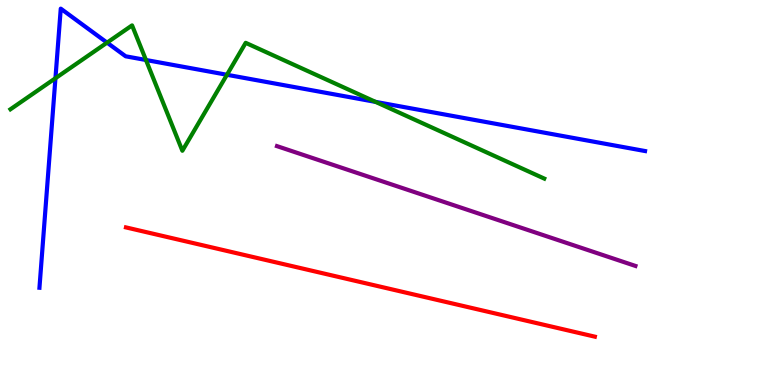[{'lines': ['blue', 'red'], 'intersections': []}, {'lines': ['green', 'red'], 'intersections': []}, {'lines': ['purple', 'red'], 'intersections': []}, {'lines': ['blue', 'green'], 'intersections': [{'x': 0.715, 'y': 7.97}, {'x': 1.38, 'y': 8.89}, {'x': 1.88, 'y': 8.44}, {'x': 2.93, 'y': 8.06}, {'x': 4.85, 'y': 7.35}]}, {'lines': ['blue', 'purple'], 'intersections': []}, {'lines': ['green', 'purple'], 'intersections': []}]